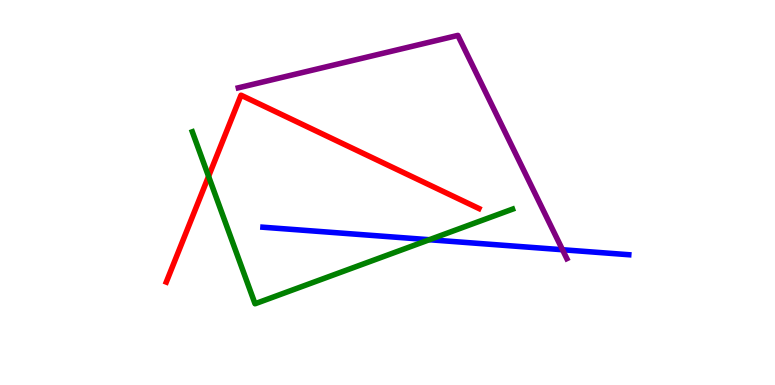[{'lines': ['blue', 'red'], 'intersections': []}, {'lines': ['green', 'red'], 'intersections': [{'x': 2.69, 'y': 5.42}]}, {'lines': ['purple', 'red'], 'intersections': []}, {'lines': ['blue', 'green'], 'intersections': [{'x': 5.54, 'y': 3.77}]}, {'lines': ['blue', 'purple'], 'intersections': [{'x': 7.26, 'y': 3.51}]}, {'lines': ['green', 'purple'], 'intersections': []}]